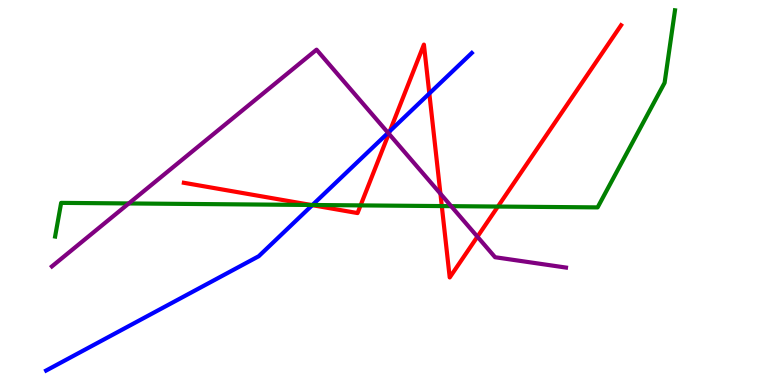[{'lines': ['blue', 'red'], 'intersections': [{'x': 4.03, 'y': 4.67}, {'x': 5.03, 'y': 6.59}, {'x': 5.54, 'y': 7.57}]}, {'lines': ['green', 'red'], 'intersections': [{'x': 4.02, 'y': 4.68}, {'x': 4.65, 'y': 4.67}, {'x': 5.7, 'y': 4.65}, {'x': 6.42, 'y': 4.64}]}, {'lines': ['purple', 'red'], 'intersections': [{'x': 5.02, 'y': 6.53}, {'x': 5.68, 'y': 4.97}, {'x': 6.16, 'y': 3.85}]}, {'lines': ['blue', 'green'], 'intersections': [{'x': 4.03, 'y': 4.68}]}, {'lines': ['blue', 'purple'], 'intersections': [{'x': 5.01, 'y': 6.55}]}, {'lines': ['green', 'purple'], 'intersections': [{'x': 1.66, 'y': 4.72}, {'x': 5.82, 'y': 4.65}]}]